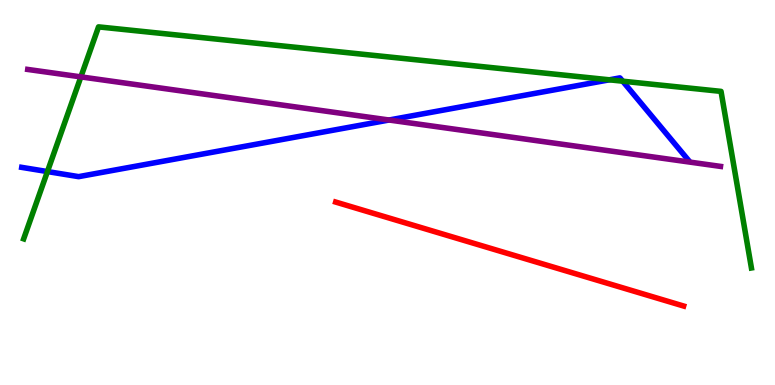[{'lines': ['blue', 'red'], 'intersections': []}, {'lines': ['green', 'red'], 'intersections': []}, {'lines': ['purple', 'red'], 'intersections': []}, {'lines': ['blue', 'green'], 'intersections': [{'x': 0.612, 'y': 5.54}, {'x': 7.86, 'y': 7.93}, {'x': 8.03, 'y': 7.89}]}, {'lines': ['blue', 'purple'], 'intersections': [{'x': 5.02, 'y': 6.88}]}, {'lines': ['green', 'purple'], 'intersections': [{'x': 1.04, 'y': 8.0}]}]